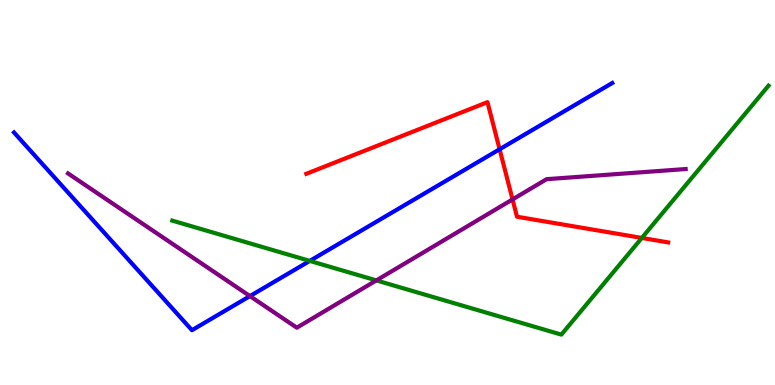[{'lines': ['blue', 'red'], 'intersections': [{'x': 6.45, 'y': 6.12}]}, {'lines': ['green', 'red'], 'intersections': [{'x': 8.28, 'y': 3.82}]}, {'lines': ['purple', 'red'], 'intersections': [{'x': 6.61, 'y': 4.82}]}, {'lines': ['blue', 'green'], 'intersections': [{'x': 4.0, 'y': 3.22}]}, {'lines': ['blue', 'purple'], 'intersections': [{'x': 3.23, 'y': 2.31}]}, {'lines': ['green', 'purple'], 'intersections': [{'x': 4.86, 'y': 2.72}]}]